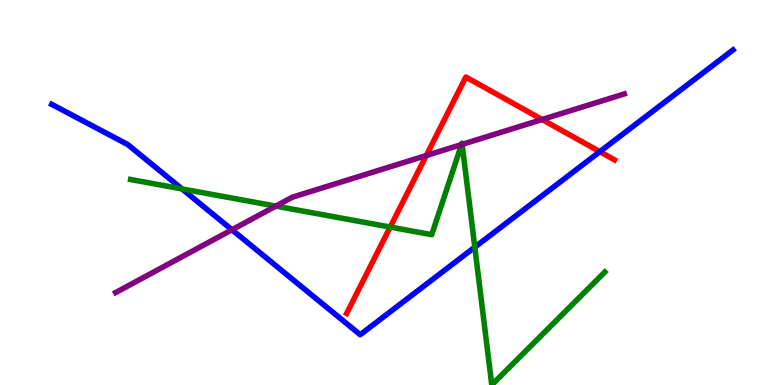[{'lines': ['blue', 'red'], 'intersections': [{'x': 7.74, 'y': 6.06}]}, {'lines': ['green', 'red'], 'intersections': [{'x': 5.03, 'y': 4.1}]}, {'lines': ['purple', 'red'], 'intersections': [{'x': 5.5, 'y': 5.96}, {'x': 6.99, 'y': 6.9}]}, {'lines': ['blue', 'green'], 'intersections': [{'x': 2.35, 'y': 5.09}, {'x': 6.13, 'y': 3.58}]}, {'lines': ['blue', 'purple'], 'intersections': [{'x': 2.99, 'y': 4.03}]}, {'lines': ['green', 'purple'], 'intersections': [{'x': 3.56, 'y': 4.65}, {'x': 5.96, 'y': 6.24}, {'x': 5.96, 'y': 6.25}]}]